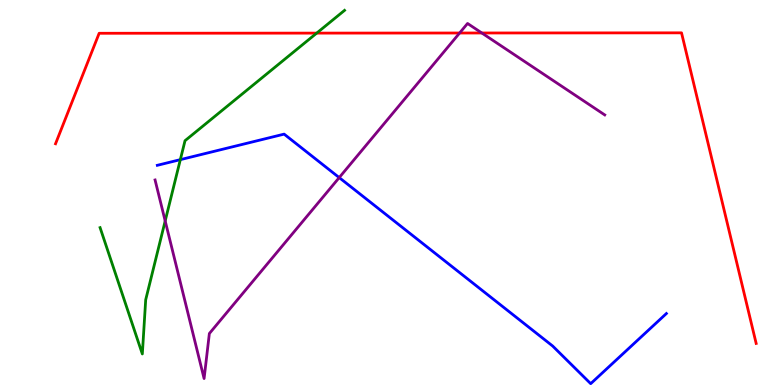[{'lines': ['blue', 'red'], 'intersections': []}, {'lines': ['green', 'red'], 'intersections': [{'x': 4.09, 'y': 9.14}]}, {'lines': ['purple', 'red'], 'intersections': [{'x': 5.93, 'y': 9.14}, {'x': 6.22, 'y': 9.14}]}, {'lines': ['blue', 'green'], 'intersections': [{'x': 2.33, 'y': 5.85}]}, {'lines': ['blue', 'purple'], 'intersections': [{'x': 4.38, 'y': 5.39}]}, {'lines': ['green', 'purple'], 'intersections': [{'x': 2.13, 'y': 4.26}]}]